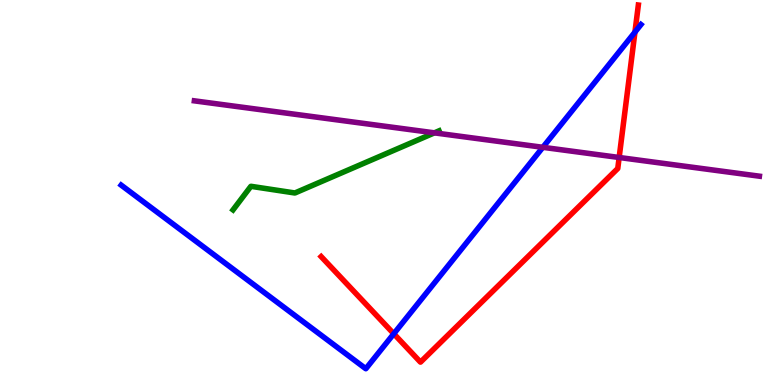[{'lines': ['blue', 'red'], 'intersections': [{'x': 5.08, 'y': 1.33}, {'x': 8.19, 'y': 9.17}]}, {'lines': ['green', 'red'], 'intersections': []}, {'lines': ['purple', 'red'], 'intersections': [{'x': 7.99, 'y': 5.91}]}, {'lines': ['blue', 'green'], 'intersections': []}, {'lines': ['blue', 'purple'], 'intersections': [{'x': 7.0, 'y': 6.17}]}, {'lines': ['green', 'purple'], 'intersections': [{'x': 5.61, 'y': 6.55}]}]